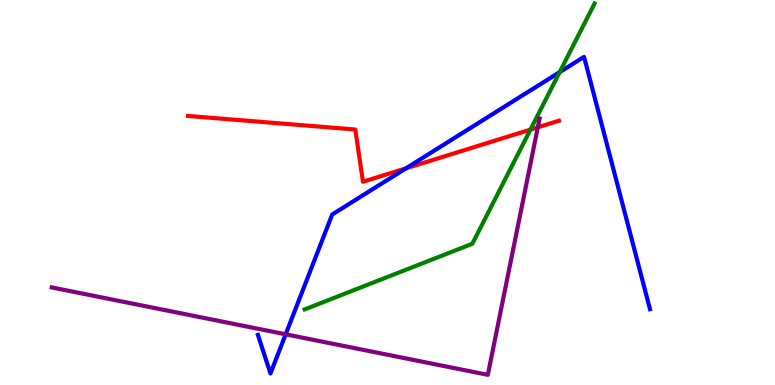[{'lines': ['blue', 'red'], 'intersections': [{'x': 5.24, 'y': 5.63}]}, {'lines': ['green', 'red'], 'intersections': [{'x': 6.84, 'y': 6.63}]}, {'lines': ['purple', 'red'], 'intersections': [{'x': 6.94, 'y': 6.69}]}, {'lines': ['blue', 'green'], 'intersections': [{'x': 7.22, 'y': 8.13}]}, {'lines': ['blue', 'purple'], 'intersections': [{'x': 3.69, 'y': 1.32}]}, {'lines': ['green', 'purple'], 'intersections': []}]